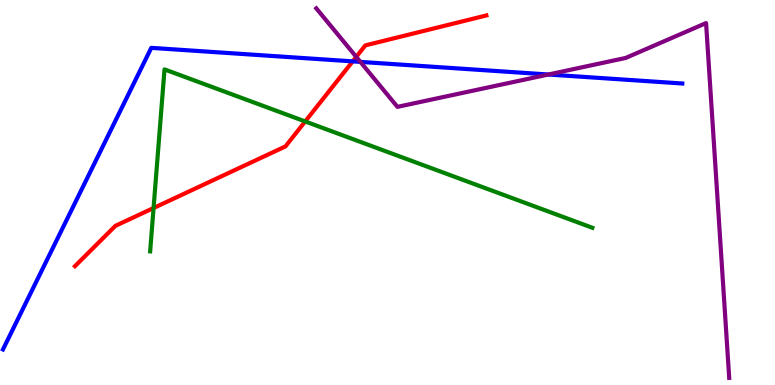[{'lines': ['blue', 'red'], 'intersections': [{'x': 4.55, 'y': 8.41}]}, {'lines': ['green', 'red'], 'intersections': [{'x': 1.98, 'y': 4.6}, {'x': 3.94, 'y': 6.85}]}, {'lines': ['purple', 'red'], 'intersections': [{'x': 4.6, 'y': 8.52}]}, {'lines': ['blue', 'green'], 'intersections': []}, {'lines': ['blue', 'purple'], 'intersections': [{'x': 4.65, 'y': 8.39}, {'x': 7.08, 'y': 8.06}]}, {'lines': ['green', 'purple'], 'intersections': []}]